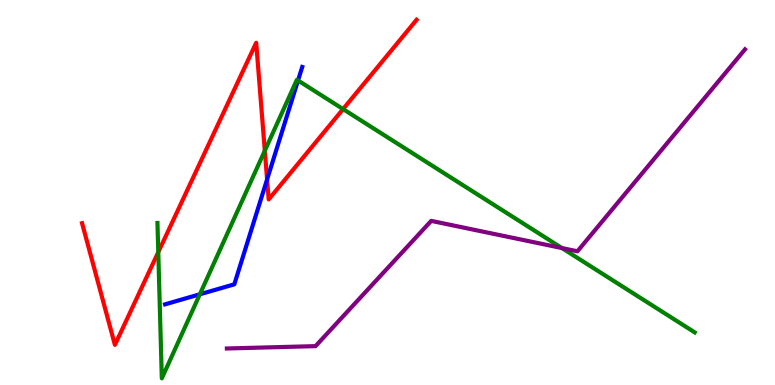[{'lines': ['blue', 'red'], 'intersections': [{'x': 3.45, 'y': 5.34}]}, {'lines': ['green', 'red'], 'intersections': [{'x': 2.04, 'y': 3.45}, {'x': 3.42, 'y': 6.08}, {'x': 4.43, 'y': 7.17}]}, {'lines': ['purple', 'red'], 'intersections': []}, {'lines': ['blue', 'green'], 'intersections': [{'x': 2.58, 'y': 2.36}, {'x': 3.85, 'y': 7.91}]}, {'lines': ['blue', 'purple'], 'intersections': []}, {'lines': ['green', 'purple'], 'intersections': [{'x': 7.25, 'y': 3.56}]}]